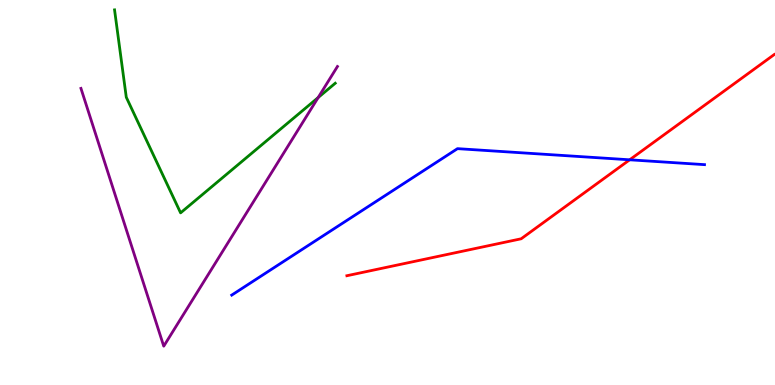[{'lines': ['blue', 'red'], 'intersections': [{'x': 8.12, 'y': 5.85}]}, {'lines': ['green', 'red'], 'intersections': []}, {'lines': ['purple', 'red'], 'intersections': []}, {'lines': ['blue', 'green'], 'intersections': []}, {'lines': ['blue', 'purple'], 'intersections': []}, {'lines': ['green', 'purple'], 'intersections': [{'x': 4.11, 'y': 7.47}]}]